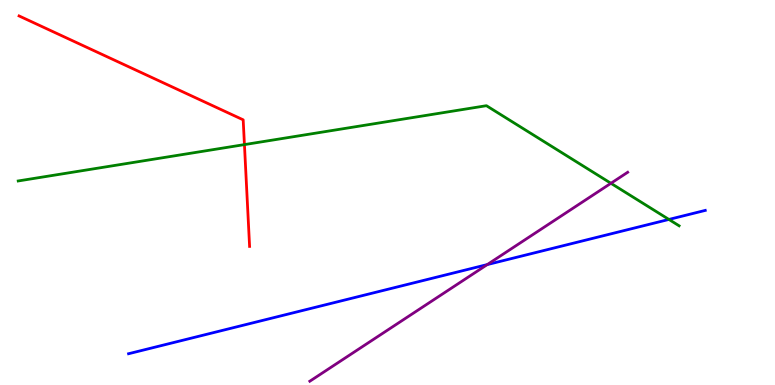[{'lines': ['blue', 'red'], 'intersections': []}, {'lines': ['green', 'red'], 'intersections': [{'x': 3.15, 'y': 6.24}]}, {'lines': ['purple', 'red'], 'intersections': []}, {'lines': ['blue', 'green'], 'intersections': [{'x': 8.63, 'y': 4.3}]}, {'lines': ['blue', 'purple'], 'intersections': [{'x': 6.29, 'y': 3.13}]}, {'lines': ['green', 'purple'], 'intersections': [{'x': 7.88, 'y': 5.24}]}]